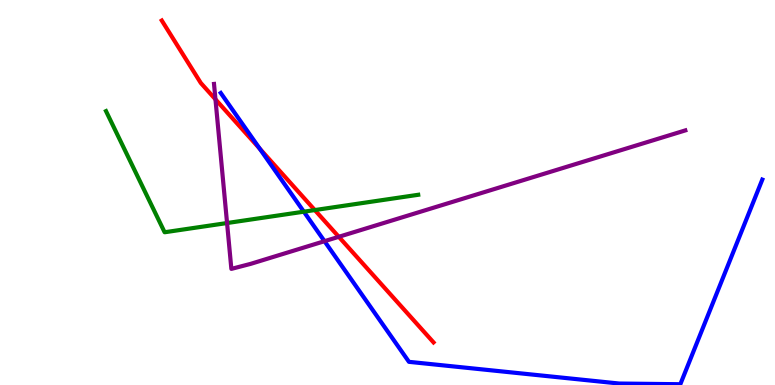[{'lines': ['blue', 'red'], 'intersections': [{'x': 3.35, 'y': 6.14}]}, {'lines': ['green', 'red'], 'intersections': [{'x': 4.06, 'y': 4.54}]}, {'lines': ['purple', 'red'], 'intersections': [{'x': 2.78, 'y': 7.42}, {'x': 4.37, 'y': 3.85}]}, {'lines': ['blue', 'green'], 'intersections': [{'x': 3.92, 'y': 4.5}]}, {'lines': ['blue', 'purple'], 'intersections': [{'x': 4.19, 'y': 3.74}]}, {'lines': ['green', 'purple'], 'intersections': [{'x': 2.93, 'y': 4.21}]}]